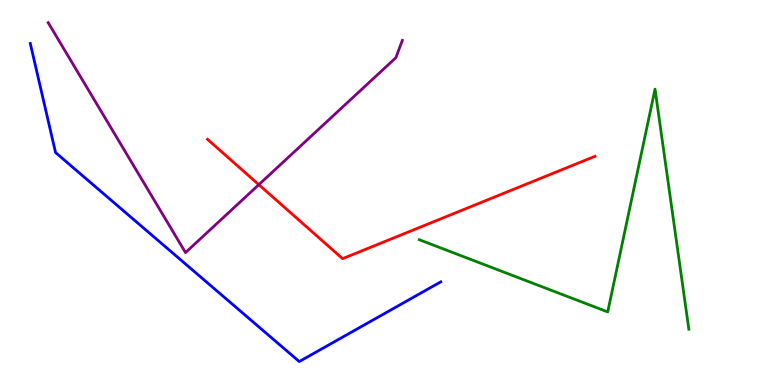[{'lines': ['blue', 'red'], 'intersections': []}, {'lines': ['green', 'red'], 'intersections': []}, {'lines': ['purple', 'red'], 'intersections': [{'x': 3.34, 'y': 5.2}]}, {'lines': ['blue', 'green'], 'intersections': []}, {'lines': ['blue', 'purple'], 'intersections': []}, {'lines': ['green', 'purple'], 'intersections': []}]